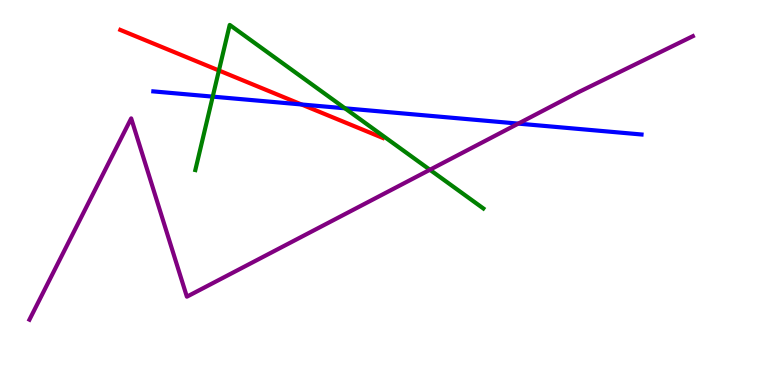[{'lines': ['blue', 'red'], 'intersections': [{'x': 3.89, 'y': 7.29}]}, {'lines': ['green', 'red'], 'intersections': [{'x': 2.82, 'y': 8.17}]}, {'lines': ['purple', 'red'], 'intersections': []}, {'lines': ['blue', 'green'], 'intersections': [{'x': 2.74, 'y': 7.49}, {'x': 4.45, 'y': 7.19}]}, {'lines': ['blue', 'purple'], 'intersections': [{'x': 6.69, 'y': 6.79}]}, {'lines': ['green', 'purple'], 'intersections': [{'x': 5.55, 'y': 5.59}]}]